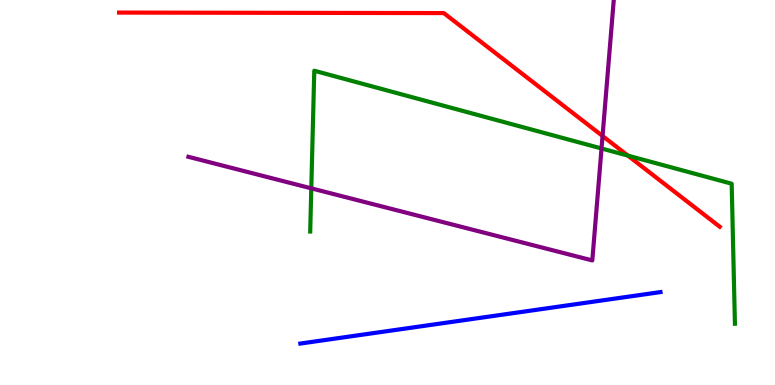[{'lines': ['blue', 'red'], 'intersections': []}, {'lines': ['green', 'red'], 'intersections': [{'x': 8.1, 'y': 5.96}]}, {'lines': ['purple', 'red'], 'intersections': [{'x': 7.77, 'y': 6.47}]}, {'lines': ['blue', 'green'], 'intersections': []}, {'lines': ['blue', 'purple'], 'intersections': []}, {'lines': ['green', 'purple'], 'intersections': [{'x': 4.02, 'y': 5.11}, {'x': 7.76, 'y': 6.14}]}]